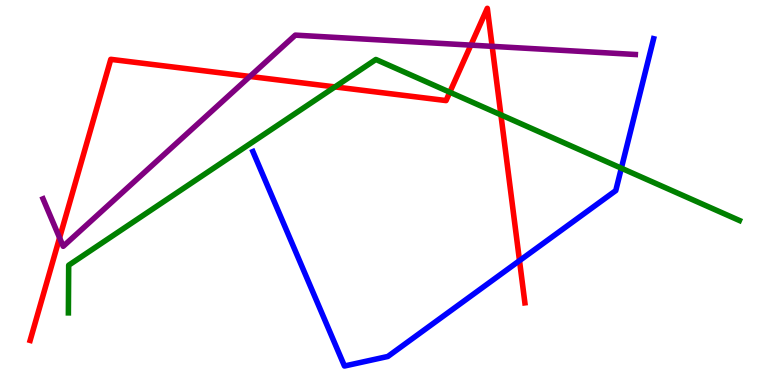[{'lines': ['blue', 'red'], 'intersections': [{'x': 6.7, 'y': 3.23}]}, {'lines': ['green', 'red'], 'intersections': [{'x': 4.32, 'y': 7.74}, {'x': 5.8, 'y': 7.6}, {'x': 6.46, 'y': 7.02}]}, {'lines': ['purple', 'red'], 'intersections': [{'x': 0.769, 'y': 3.82}, {'x': 3.22, 'y': 8.01}, {'x': 6.08, 'y': 8.83}, {'x': 6.35, 'y': 8.8}]}, {'lines': ['blue', 'green'], 'intersections': [{'x': 8.02, 'y': 5.63}]}, {'lines': ['blue', 'purple'], 'intersections': []}, {'lines': ['green', 'purple'], 'intersections': []}]